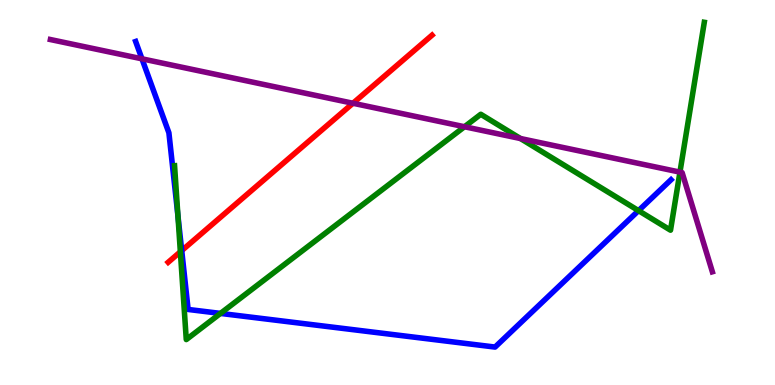[{'lines': ['blue', 'red'], 'intersections': [{'x': 2.34, 'y': 3.49}]}, {'lines': ['green', 'red'], 'intersections': [{'x': 2.33, 'y': 3.46}]}, {'lines': ['purple', 'red'], 'intersections': [{'x': 4.55, 'y': 7.32}]}, {'lines': ['blue', 'green'], 'intersections': [{'x': 2.3, 'y': 4.4}, {'x': 2.84, 'y': 1.86}, {'x': 8.24, 'y': 4.53}]}, {'lines': ['blue', 'purple'], 'intersections': [{'x': 1.83, 'y': 8.47}]}, {'lines': ['green', 'purple'], 'intersections': [{'x': 5.99, 'y': 6.71}, {'x': 6.72, 'y': 6.4}, {'x': 8.77, 'y': 5.53}]}]